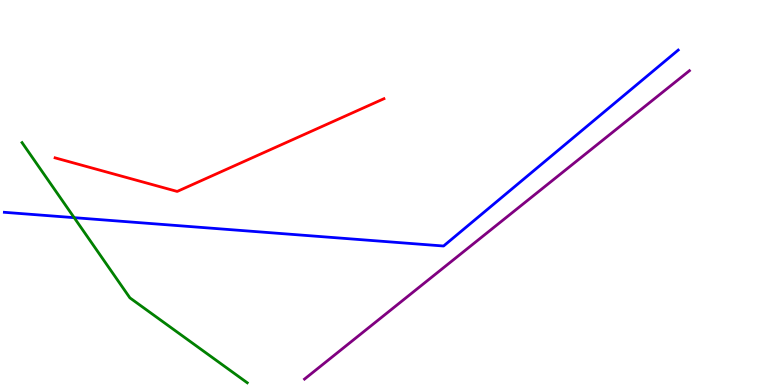[{'lines': ['blue', 'red'], 'intersections': []}, {'lines': ['green', 'red'], 'intersections': []}, {'lines': ['purple', 'red'], 'intersections': []}, {'lines': ['blue', 'green'], 'intersections': [{'x': 0.957, 'y': 4.35}]}, {'lines': ['blue', 'purple'], 'intersections': []}, {'lines': ['green', 'purple'], 'intersections': []}]